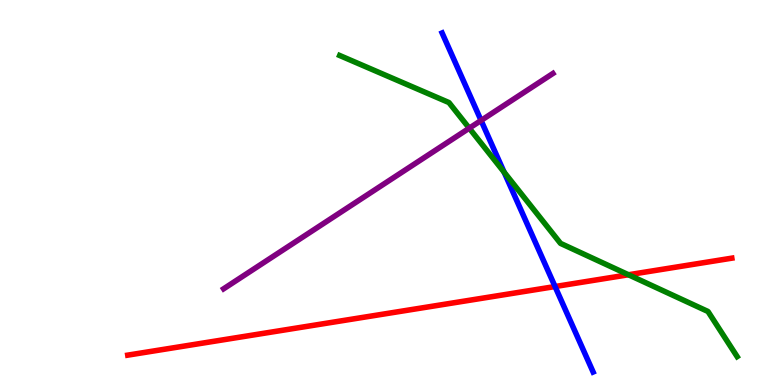[{'lines': ['blue', 'red'], 'intersections': [{'x': 7.16, 'y': 2.56}]}, {'lines': ['green', 'red'], 'intersections': [{'x': 8.11, 'y': 2.86}]}, {'lines': ['purple', 'red'], 'intersections': []}, {'lines': ['blue', 'green'], 'intersections': [{'x': 6.5, 'y': 5.53}]}, {'lines': ['blue', 'purple'], 'intersections': [{'x': 6.21, 'y': 6.87}]}, {'lines': ['green', 'purple'], 'intersections': [{'x': 6.05, 'y': 6.67}]}]